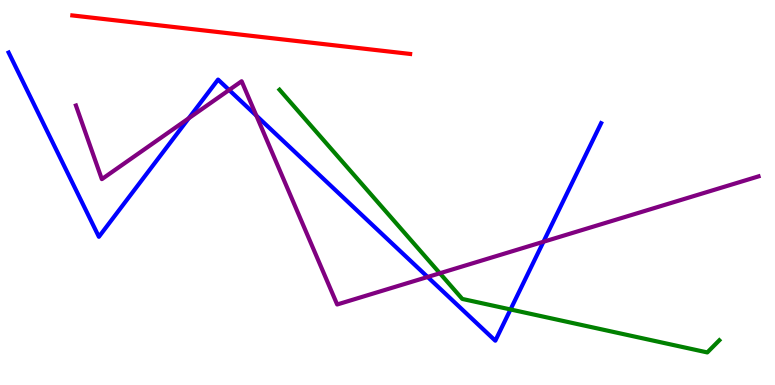[{'lines': ['blue', 'red'], 'intersections': []}, {'lines': ['green', 'red'], 'intersections': []}, {'lines': ['purple', 'red'], 'intersections': []}, {'lines': ['blue', 'green'], 'intersections': [{'x': 6.59, 'y': 1.96}]}, {'lines': ['blue', 'purple'], 'intersections': [{'x': 2.43, 'y': 6.93}, {'x': 2.96, 'y': 7.66}, {'x': 3.31, 'y': 7.0}, {'x': 5.52, 'y': 2.81}, {'x': 7.01, 'y': 3.72}]}, {'lines': ['green', 'purple'], 'intersections': [{'x': 5.68, 'y': 2.9}]}]